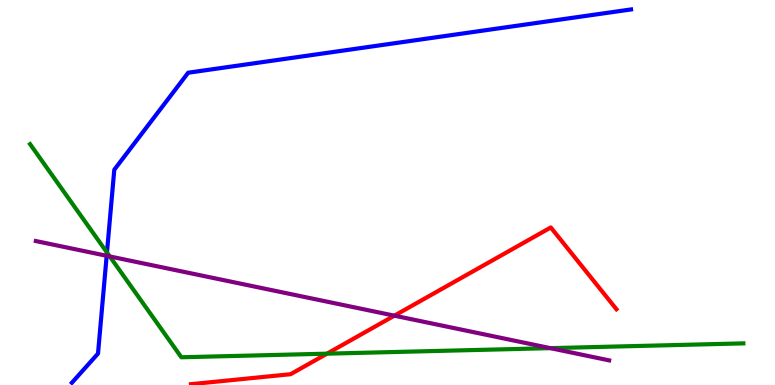[{'lines': ['blue', 'red'], 'intersections': []}, {'lines': ['green', 'red'], 'intersections': [{'x': 4.22, 'y': 0.814}]}, {'lines': ['purple', 'red'], 'intersections': [{'x': 5.09, 'y': 1.8}]}, {'lines': ['blue', 'green'], 'intersections': [{'x': 1.38, 'y': 3.44}]}, {'lines': ['blue', 'purple'], 'intersections': [{'x': 1.38, 'y': 3.36}]}, {'lines': ['green', 'purple'], 'intersections': [{'x': 1.42, 'y': 3.34}, {'x': 7.1, 'y': 0.957}]}]